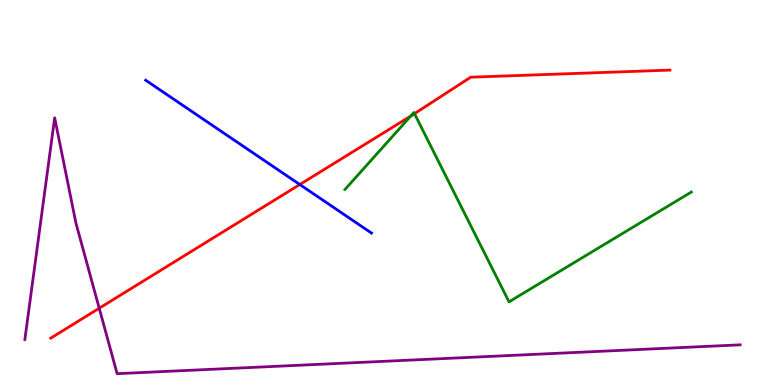[{'lines': ['blue', 'red'], 'intersections': [{'x': 3.87, 'y': 5.21}]}, {'lines': ['green', 'red'], 'intersections': [{'x': 5.3, 'y': 6.98}, {'x': 5.35, 'y': 7.05}]}, {'lines': ['purple', 'red'], 'intersections': [{'x': 1.28, 'y': 1.99}]}, {'lines': ['blue', 'green'], 'intersections': []}, {'lines': ['blue', 'purple'], 'intersections': []}, {'lines': ['green', 'purple'], 'intersections': []}]